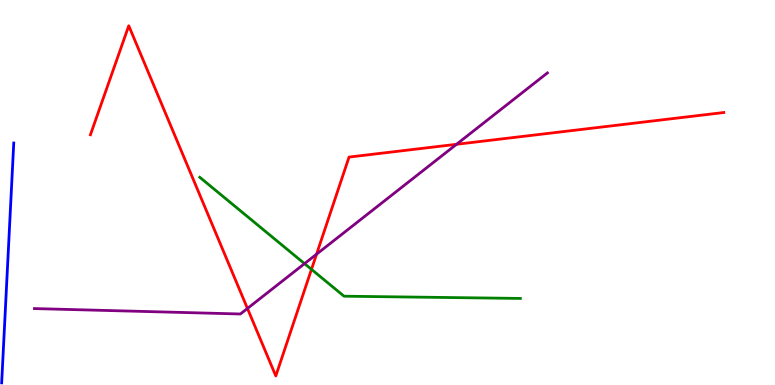[{'lines': ['blue', 'red'], 'intersections': []}, {'lines': ['green', 'red'], 'intersections': [{'x': 4.02, 'y': 3.0}]}, {'lines': ['purple', 'red'], 'intersections': [{'x': 3.19, 'y': 1.99}, {'x': 4.08, 'y': 3.4}, {'x': 5.89, 'y': 6.25}]}, {'lines': ['blue', 'green'], 'intersections': []}, {'lines': ['blue', 'purple'], 'intersections': []}, {'lines': ['green', 'purple'], 'intersections': [{'x': 3.93, 'y': 3.15}]}]